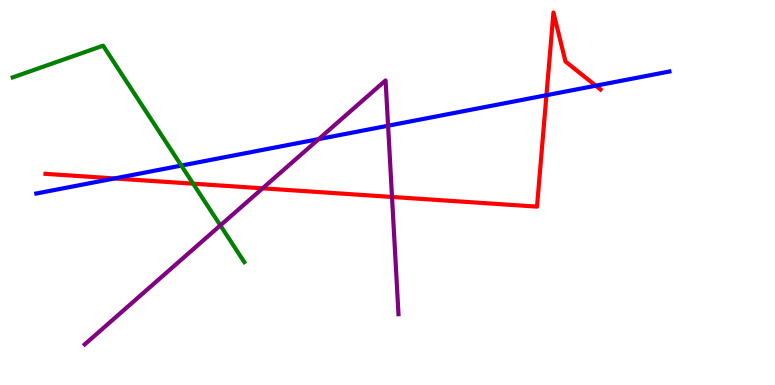[{'lines': ['blue', 'red'], 'intersections': [{'x': 1.48, 'y': 5.37}, {'x': 7.05, 'y': 7.53}, {'x': 7.69, 'y': 7.77}]}, {'lines': ['green', 'red'], 'intersections': [{'x': 2.49, 'y': 5.23}]}, {'lines': ['purple', 'red'], 'intersections': [{'x': 3.39, 'y': 5.11}, {'x': 5.06, 'y': 4.88}]}, {'lines': ['blue', 'green'], 'intersections': [{'x': 2.34, 'y': 5.7}]}, {'lines': ['blue', 'purple'], 'intersections': [{'x': 4.11, 'y': 6.39}, {'x': 5.01, 'y': 6.73}]}, {'lines': ['green', 'purple'], 'intersections': [{'x': 2.84, 'y': 4.15}]}]